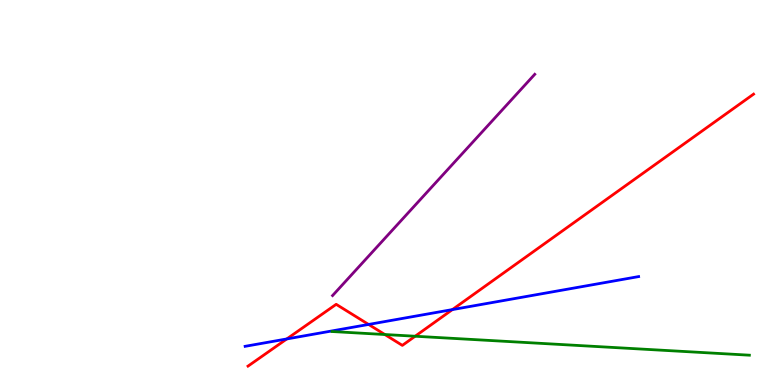[{'lines': ['blue', 'red'], 'intersections': [{'x': 3.7, 'y': 1.2}, {'x': 4.76, 'y': 1.57}, {'x': 5.84, 'y': 1.96}]}, {'lines': ['green', 'red'], 'intersections': [{'x': 4.97, 'y': 1.31}, {'x': 5.36, 'y': 1.27}]}, {'lines': ['purple', 'red'], 'intersections': []}, {'lines': ['blue', 'green'], 'intersections': []}, {'lines': ['blue', 'purple'], 'intersections': []}, {'lines': ['green', 'purple'], 'intersections': []}]